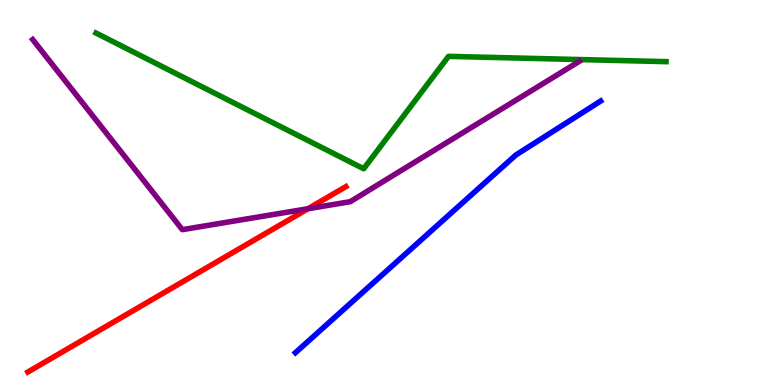[{'lines': ['blue', 'red'], 'intersections': []}, {'lines': ['green', 'red'], 'intersections': []}, {'lines': ['purple', 'red'], 'intersections': [{'x': 3.97, 'y': 4.58}]}, {'lines': ['blue', 'green'], 'intersections': []}, {'lines': ['blue', 'purple'], 'intersections': []}, {'lines': ['green', 'purple'], 'intersections': []}]